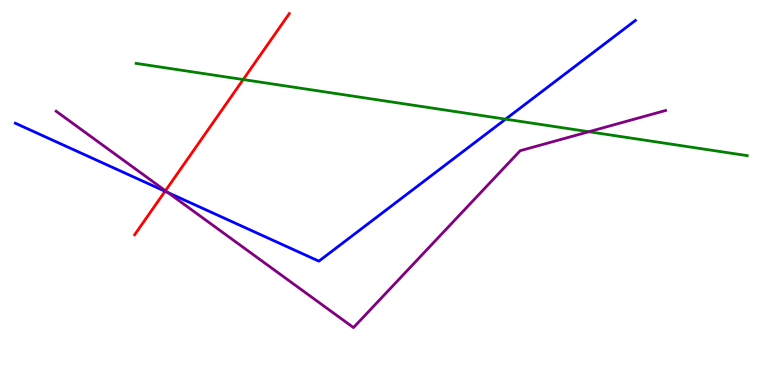[{'lines': ['blue', 'red'], 'intersections': [{'x': 2.13, 'y': 5.03}]}, {'lines': ['green', 'red'], 'intersections': [{'x': 3.14, 'y': 7.93}]}, {'lines': ['purple', 'red'], 'intersections': [{'x': 2.13, 'y': 5.05}]}, {'lines': ['blue', 'green'], 'intersections': [{'x': 6.52, 'y': 6.91}]}, {'lines': ['blue', 'purple'], 'intersections': [{'x': 2.17, 'y': 5.0}]}, {'lines': ['green', 'purple'], 'intersections': [{'x': 7.6, 'y': 6.58}]}]